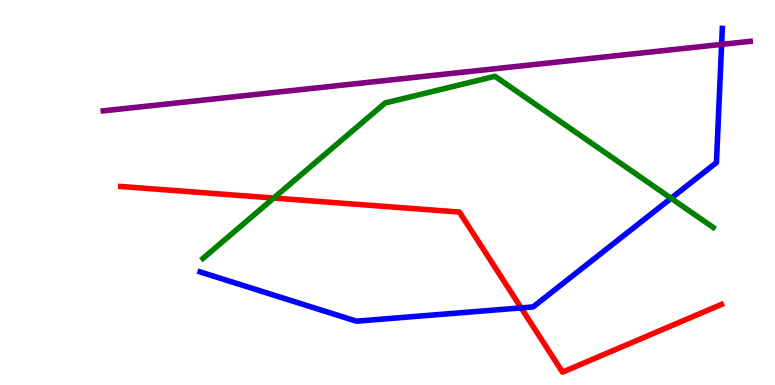[{'lines': ['blue', 'red'], 'intersections': [{'x': 6.72, 'y': 2.0}]}, {'lines': ['green', 'red'], 'intersections': [{'x': 3.53, 'y': 4.86}]}, {'lines': ['purple', 'red'], 'intersections': []}, {'lines': ['blue', 'green'], 'intersections': [{'x': 8.66, 'y': 4.85}]}, {'lines': ['blue', 'purple'], 'intersections': [{'x': 9.31, 'y': 8.85}]}, {'lines': ['green', 'purple'], 'intersections': []}]